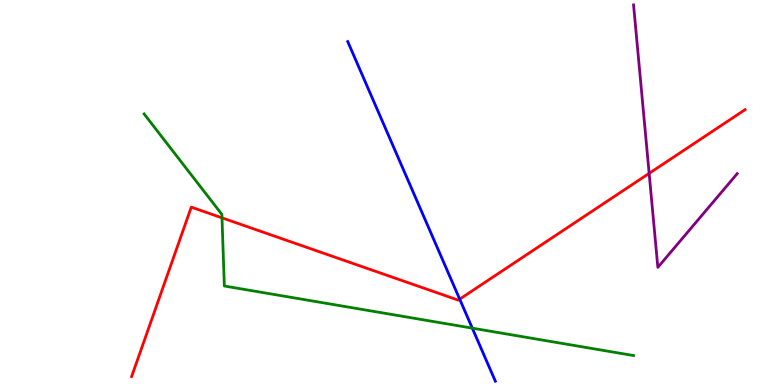[{'lines': ['blue', 'red'], 'intersections': [{'x': 5.93, 'y': 2.23}]}, {'lines': ['green', 'red'], 'intersections': [{'x': 2.86, 'y': 4.34}]}, {'lines': ['purple', 'red'], 'intersections': [{'x': 8.38, 'y': 5.5}]}, {'lines': ['blue', 'green'], 'intersections': [{'x': 6.09, 'y': 1.48}]}, {'lines': ['blue', 'purple'], 'intersections': []}, {'lines': ['green', 'purple'], 'intersections': []}]